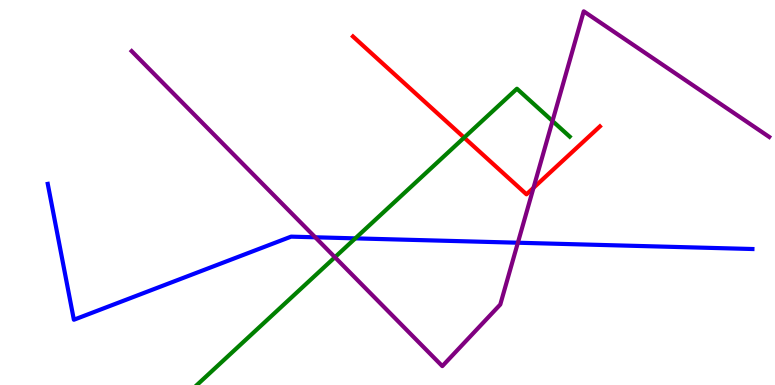[{'lines': ['blue', 'red'], 'intersections': []}, {'lines': ['green', 'red'], 'intersections': [{'x': 5.99, 'y': 6.43}]}, {'lines': ['purple', 'red'], 'intersections': [{'x': 6.88, 'y': 5.12}]}, {'lines': ['blue', 'green'], 'intersections': [{'x': 4.58, 'y': 3.81}]}, {'lines': ['blue', 'purple'], 'intersections': [{'x': 4.07, 'y': 3.84}, {'x': 6.68, 'y': 3.7}]}, {'lines': ['green', 'purple'], 'intersections': [{'x': 4.32, 'y': 3.32}, {'x': 7.13, 'y': 6.86}]}]